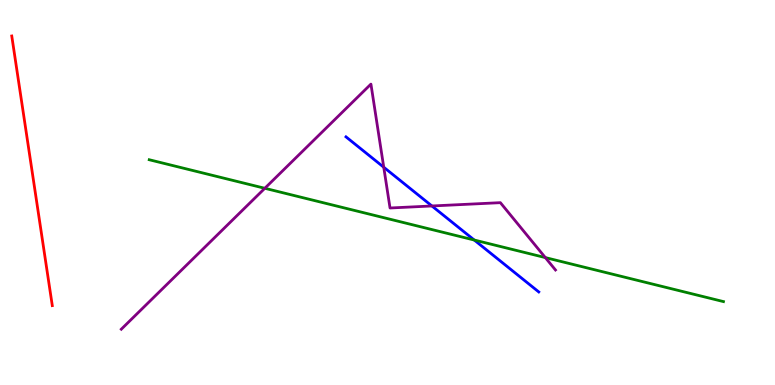[{'lines': ['blue', 'red'], 'intersections': []}, {'lines': ['green', 'red'], 'intersections': []}, {'lines': ['purple', 'red'], 'intersections': []}, {'lines': ['blue', 'green'], 'intersections': [{'x': 6.12, 'y': 3.77}]}, {'lines': ['blue', 'purple'], 'intersections': [{'x': 4.95, 'y': 5.66}, {'x': 5.57, 'y': 4.65}]}, {'lines': ['green', 'purple'], 'intersections': [{'x': 3.42, 'y': 5.11}, {'x': 7.04, 'y': 3.31}]}]